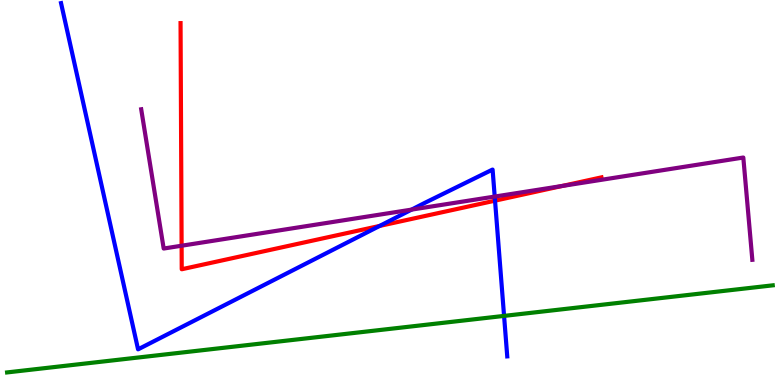[{'lines': ['blue', 'red'], 'intersections': [{'x': 4.9, 'y': 4.13}, {'x': 6.39, 'y': 4.79}]}, {'lines': ['green', 'red'], 'intersections': []}, {'lines': ['purple', 'red'], 'intersections': [{'x': 2.34, 'y': 3.62}, {'x': 7.25, 'y': 5.17}]}, {'lines': ['blue', 'green'], 'intersections': [{'x': 6.5, 'y': 1.79}]}, {'lines': ['blue', 'purple'], 'intersections': [{'x': 5.31, 'y': 4.56}, {'x': 6.38, 'y': 4.89}]}, {'lines': ['green', 'purple'], 'intersections': []}]